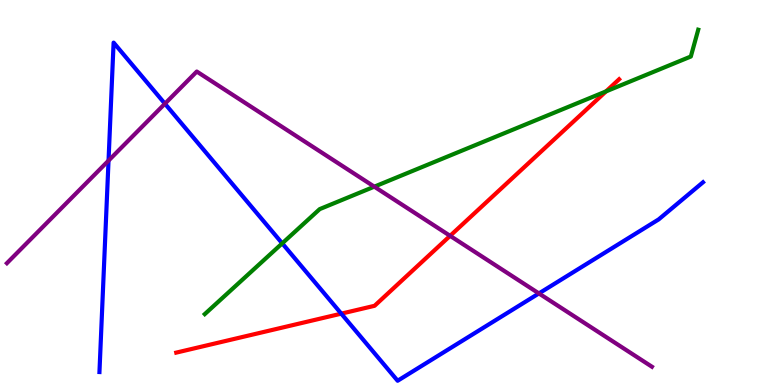[{'lines': ['blue', 'red'], 'intersections': [{'x': 4.4, 'y': 1.85}]}, {'lines': ['green', 'red'], 'intersections': [{'x': 7.82, 'y': 7.63}]}, {'lines': ['purple', 'red'], 'intersections': [{'x': 5.81, 'y': 3.87}]}, {'lines': ['blue', 'green'], 'intersections': [{'x': 3.64, 'y': 3.68}]}, {'lines': ['blue', 'purple'], 'intersections': [{'x': 1.4, 'y': 5.83}, {'x': 2.13, 'y': 7.31}, {'x': 6.95, 'y': 2.38}]}, {'lines': ['green', 'purple'], 'intersections': [{'x': 4.83, 'y': 5.15}]}]